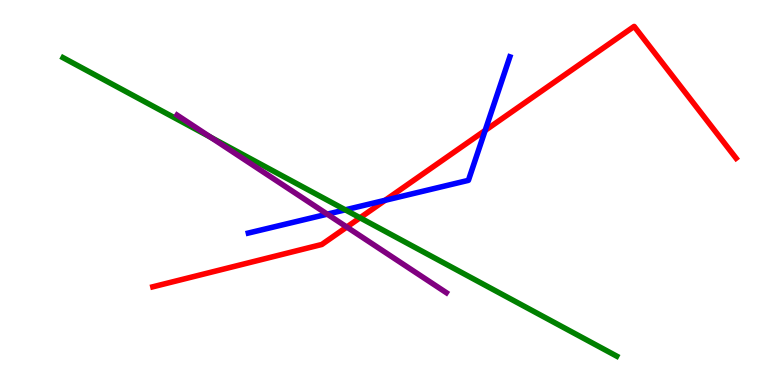[{'lines': ['blue', 'red'], 'intersections': [{'x': 4.97, 'y': 4.8}, {'x': 6.26, 'y': 6.61}]}, {'lines': ['green', 'red'], 'intersections': [{'x': 4.65, 'y': 4.34}]}, {'lines': ['purple', 'red'], 'intersections': [{'x': 4.47, 'y': 4.1}]}, {'lines': ['blue', 'green'], 'intersections': [{'x': 4.46, 'y': 4.55}]}, {'lines': ['blue', 'purple'], 'intersections': [{'x': 4.22, 'y': 4.44}]}, {'lines': ['green', 'purple'], 'intersections': [{'x': 2.72, 'y': 6.44}]}]